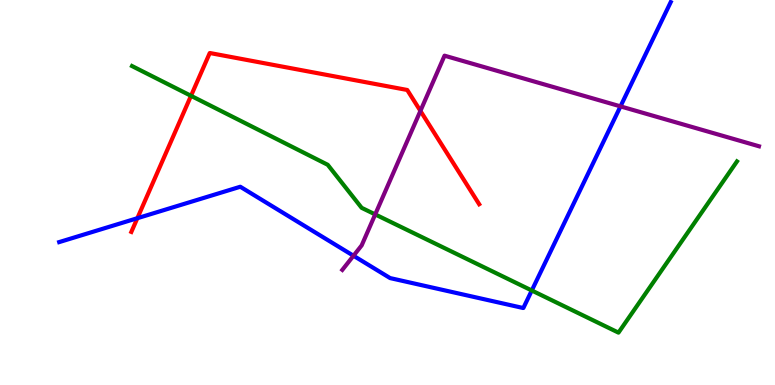[{'lines': ['blue', 'red'], 'intersections': [{'x': 1.77, 'y': 4.33}]}, {'lines': ['green', 'red'], 'intersections': [{'x': 2.46, 'y': 7.51}]}, {'lines': ['purple', 'red'], 'intersections': [{'x': 5.42, 'y': 7.12}]}, {'lines': ['blue', 'green'], 'intersections': [{'x': 6.86, 'y': 2.45}]}, {'lines': ['blue', 'purple'], 'intersections': [{'x': 4.56, 'y': 3.36}, {'x': 8.01, 'y': 7.24}]}, {'lines': ['green', 'purple'], 'intersections': [{'x': 4.84, 'y': 4.43}]}]